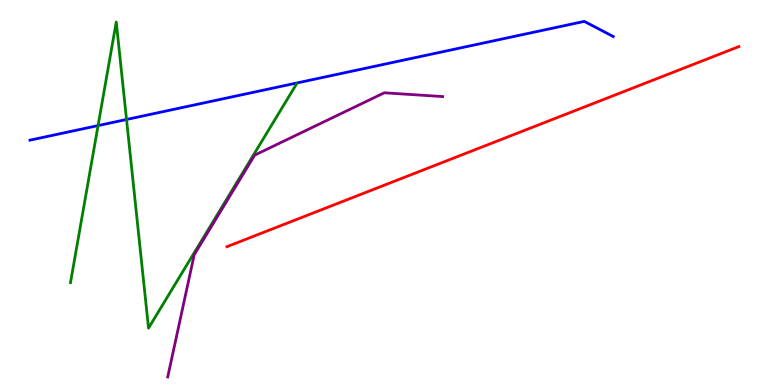[{'lines': ['blue', 'red'], 'intersections': []}, {'lines': ['green', 'red'], 'intersections': []}, {'lines': ['purple', 'red'], 'intersections': []}, {'lines': ['blue', 'green'], 'intersections': [{'x': 1.27, 'y': 6.74}, {'x': 1.63, 'y': 6.9}]}, {'lines': ['blue', 'purple'], 'intersections': []}, {'lines': ['green', 'purple'], 'intersections': []}]